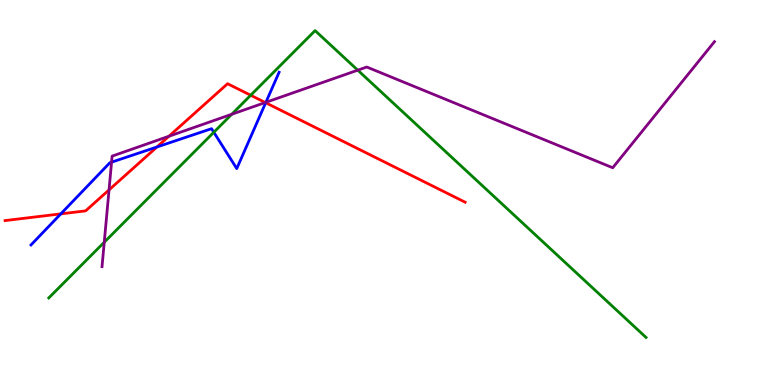[{'lines': ['blue', 'red'], 'intersections': [{'x': 0.785, 'y': 4.45}, {'x': 2.03, 'y': 6.18}, {'x': 3.43, 'y': 7.33}]}, {'lines': ['green', 'red'], 'intersections': [{'x': 3.23, 'y': 7.53}]}, {'lines': ['purple', 'red'], 'intersections': [{'x': 1.41, 'y': 5.07}, {'x': 2.18, 'y': 6.46}, {'x': 3.42, 'y': 7.34}]}, {'lines': ['blue', 'green'], 'intersections': [{'x': 2.76, 'y': 6.56}]}, {'lines': ['blue', 'purple'], 'intersections': [{'x': 1.44, 'y': 5.79}, {'x': 3.43, 'y': 7.34}]}, {'lines': ['green', 'purple'], 'intersections': [{'x': 1.35, 'y': 3.71}, {'x': 2.99, 'y': 7.03}, {'x': 4.62, 'y': 8.18}]}]